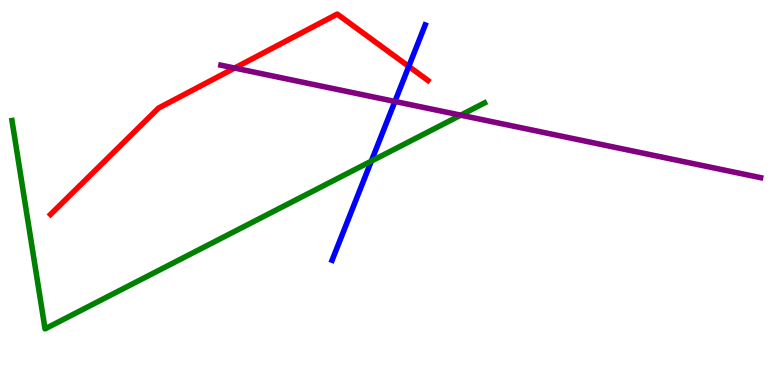[{'lines': ['blue', 'red'], 'intersections': [{'x': 5.27, 'y': 8.27}]}, {'lines': ['green', 'red'], 'intersections': []}, {'lines': ['purple', 'red'], 'intersections': [{'x': 3.03, 'y': 8.23}]}, {'lines': ['blue', 'green'], 'intersections': [{'x': 4.79, 'y': 5.81}]}, {'lines': ['blue', 'purple'], 'intersections': [{'x': 5.1, 'y': 7.36}]}, {'lines': ['green', 'purple'], 'intersections': [{'x': 5.94, 'y': 7.01}]}]